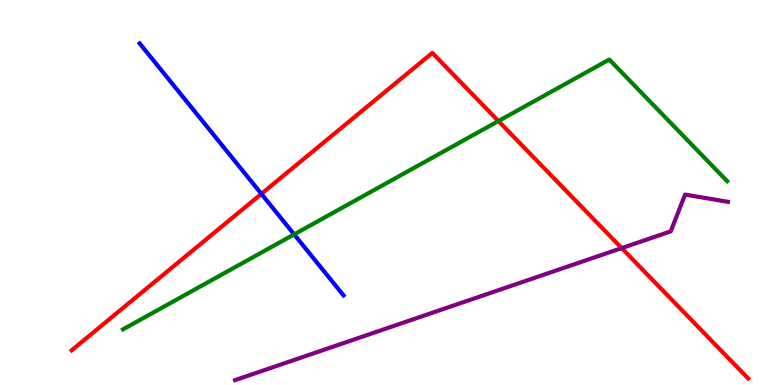[{'lines': ['blue', 'red'], 'intersections': [{'x': 3.37, 'y': 4.96}]}, {'lines': ['green', 'red'], 'intersections': [{'x': 6.43, 'y': 6.86}]}, {'lines': ['purple', 'red'], 'intersections': [{'x': 8.02, 'y': 3.56}]}, {'lines': ['blue', 'green'], 'intersections': [{'x': 3.8, 'y': 3.91}]}, {'lines': ['blue', 'purple'], 'intersections': []}, {'lines': ['green', 'purple'], 'intersections': []}]